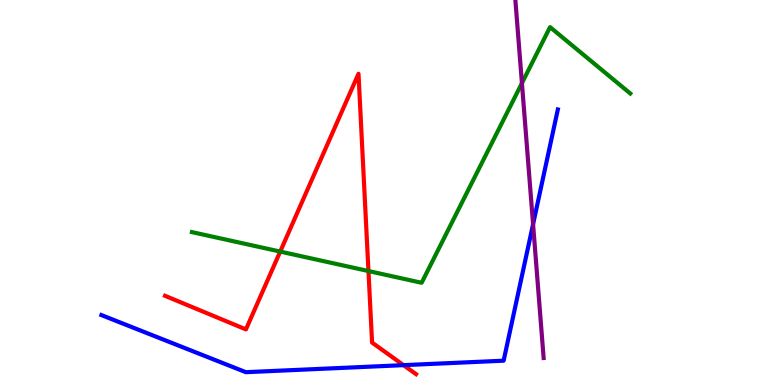[{'lines': ['blue', 'red'], 'intersections': [{'x': 5.21, 'y': 0.516}]}, {'lines': ['green', 'red'], 'intersections': [{'x': 3.62, 'y': 3.47}, {'x': 4.75, 'y': 2.96}]}, {'lines': ['purple', 'red'], 'intersections': []}, {'lines': ['blue', 'green'], 'intersections': []}, {'lines': ['blue', 'purple'], 'intersections': [{'x': 6.88, 'y': 4.18}]}, {'lines': ['green', 'purple'], 'intersections': [{'x': 6.73, 'y': 7.84}]}]